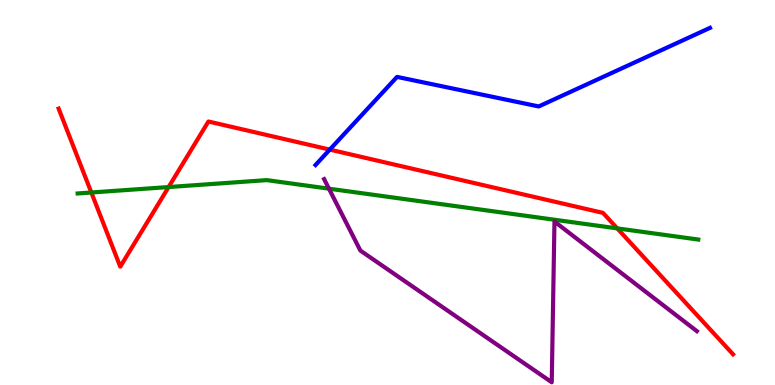[{'lines': ['blue', 'red'], 'intersections': [{'x': 4.26, 'y': 6.11}]}, {'lines': ['green', 'red'], 'intersections': [{'x': 1.18, 'y': 5.0}, {'x': 2.18, 'y': 5.14}, {'x': 7.96, 'y': 4.07}]}, {'lines': ['purple', 'red'], 'intersections': []}, {'lines': ['blue', 'green'], 'intersections': []}, {'lines': ['blue', 'purple'], 'intersections': []}, {'lines': ['green', 'purple'], 'intersections': [{'x': 4.24, 'y': 5.1}]}]